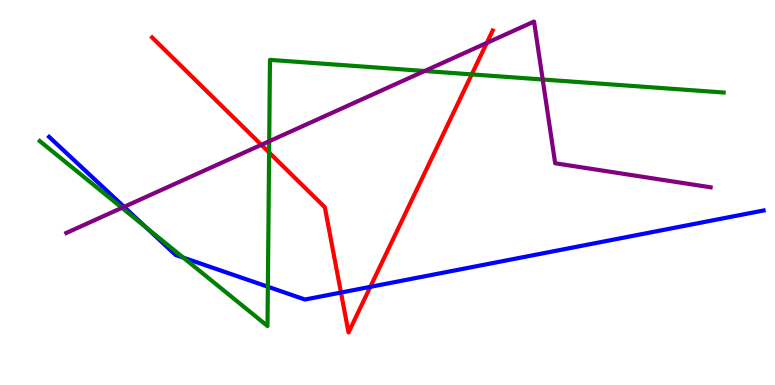[{'lines': ['blue', 'red'], 'intersections': [{'x': 4.4, 'y': 2.4}, {'x': 4.78, 'y': 2.55}]}, {'lines': ['green', 'red'], 'intersections': [{'x': 3.47, 'y': 6.04}, {'x': 6.09, 'y': 8.07}]}, {'lines': ['purple', 'red'], 'intersections': [{'x': 3.37, 'y': 6.24}, {'x': 6.28, 'y': 8.89}]}, {'lines': ['blue', 'green'], 'intersections': [{'x': 1.89, 'y': 4.09}, {'x': 2.36, 'y': 3.31}, {'x': 3.46, 'y': 2.55}]}, {'lines': ['blue', 'purple'], 'intersections': [{'x': 1.6, 'y': 4.63}]}, {'lines': ['green', 'purple'], 'intersections': [{'x': 1.57, 'y': 4.6}, {'x': 3.47, 'y': 6.33}, {'x': 5.48, 'y': 8.16}, {'x': 7.0, 'y': 7.94}]}]